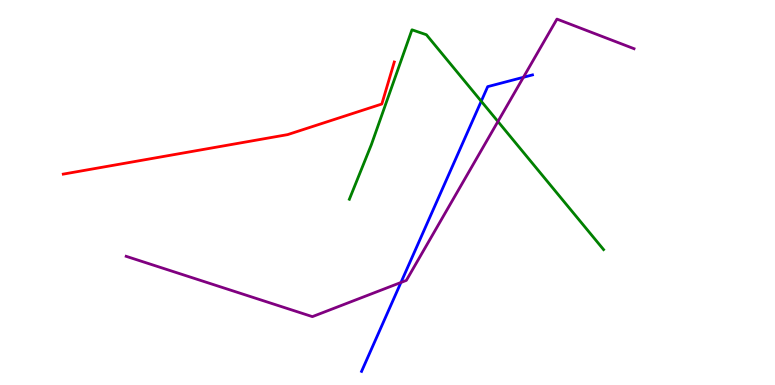[{'lines': ['blue', 'red'], 'intersections': []}, {'lines': ['green', 'red'], 'intersections': []}, {'lines': ['purple', 'red'], 'intersections': []}, {'lines': ['blue', 'green'], 'intersections': [{'x': 6.21, 'y': 7.37}]}, {'lines': ['blue', 'purple'], 'intersections': [{'x': 5.17, 'y': 2.66}, {'x': 6.75, 'y': 7.99}]}, {'lines': ['green', 'purple'], 'intersections': [{'x': 6.42, 'y': 6.84}]}]